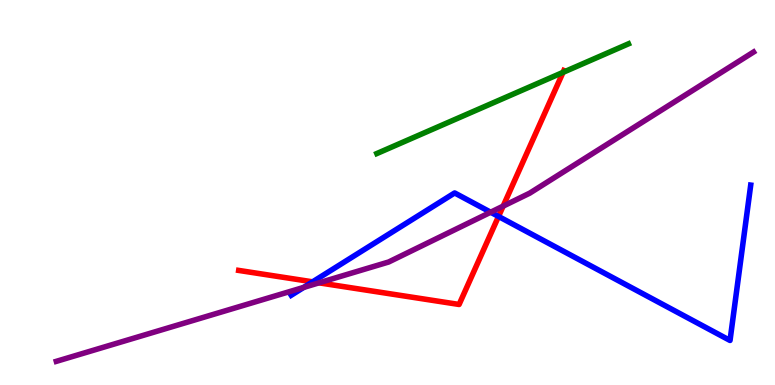[{'lines': ['blue', 'red'], 'intersections': [{'x': 4.03, 'y': 2.68}, {'x': 6.43, 'y': 4.38}]}, {'lines': ['green', 'red'], 'intersections': [{'x': 7.26, 'y': 8.12}]}, {'lines': ['purple', 'red'], 'intersections': [{'x': 4.12, 'y': 2.65}, {'x': 6.49, 'y': 4.65}]}, {'lines': ['blue', 'green'], 'intersections': []}, {'lines': ['blue', 'purple'], 'intersections': [{'x': 3.92, 'y': 2.54}, {'x': 6.33, 'y': 4.49}]}, {'lines': ['green', 'purple'], 'intersections': []}]